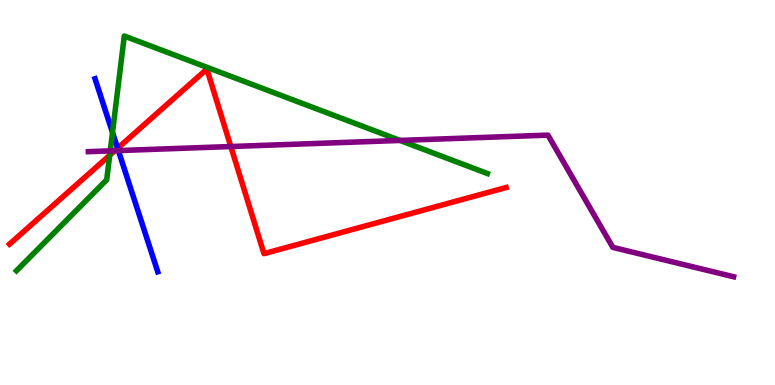[{'lines': ['blue', 'red'], 'intersections': [{'x': 1.52, 'y': 6.15}]}, {'lines': ['green', 'red'], 'intersections': [{'x': 1.42, 'y': 5.97}]}, {'lines': ['purple', 'red'], 'intersections': [{'x': 1.48, 'y': 6.09}, {'x': 2.98, 'y': 6.19}]}, {'lines': ['blue', 'green'], 'intersections': [{'x': 1.45, 'y': 6.56}]}, {'lines': ['blue', 'purple'], 'intersections': [{'x': 1.53, 'y': 6.09}]}, {'lines': ['green', 'purple'], 'intersections': [{'x': 1.42, 'y': 6.08}, {'x': 5.16, 'y': 6.35}]}]